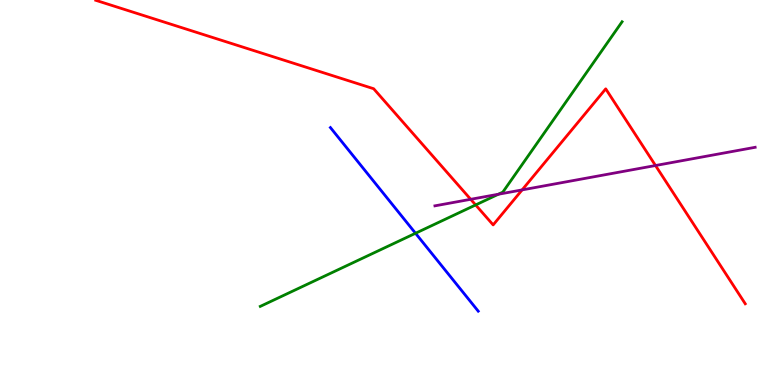[{'lines': ['blue', 'red'], 'intersections': []}, {'lines': ['green', 'red'], 'intersections': [{'x': 6.14, 'y': 4.68}]}, {'lines': ['purple', 'red'], 'intersections': [{'x': 6.07, 'y': 4.82}, {'x': 6.74, 'y': 5.07}, {'x': 8.46, 'y': 5.7}]}, {'lines': ['blue', 'green'], 'intersections': [{'x': 5.36, 'y': 3.94}]}, {'lines': ['blue', 'purple'], 'intersections': []}, {'lines': ['green', 'purple'], 'intersections': [{'x': 6.43, 'y': 4.95}]}]